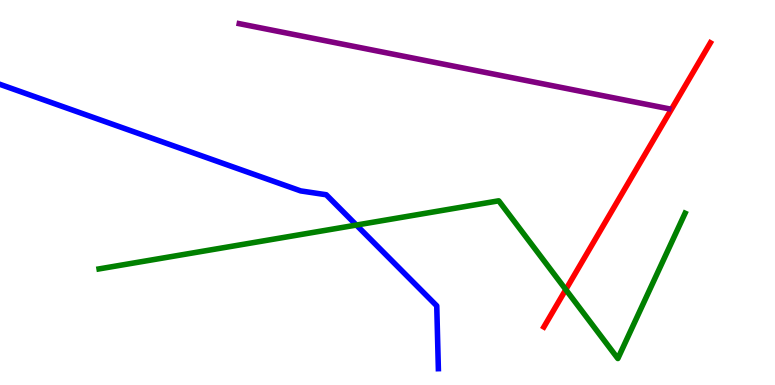[{'lines': ['blue', 'red'], 'intersections': []}, {'lines': ['green', 'red'], 'intersections': [{'x': 7.3, 'y': 2.48}]}, {'lines': ['purple', 'red'], 'intersections': []}, {'lines': ['blue', 'green'], 'intersections': [{'x': 4.6, 'y': 4.15}]}, {'lines': ['blue', 'purple'], 'intersections': []}, {'lines': ['green', 'purple'], 'intersections': []}]